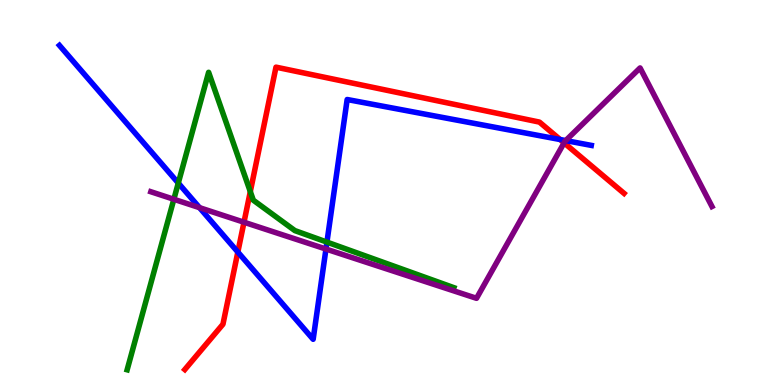[{'lines': ['blue', 'red'], 'intersections': [{'x': 3.07, 'y': 3.45}, {'x': 7.23, 'y': 6.38}]}, {'lines': ['green', 'red'], 'intersections': [{'x': 3.23, 'y': 5.02}]}, {'lines': ['purple', 'red'], 'intersections': [{'x': 3.15, 'y': 4.23}, {'x': 7.28, 'y': 6.29}]}, {'lines': ['blue', 'green'], 'intersections': [{'x': 2.3, 'y': 5.24}, {'x': 4.22, 'y': 3.71}]}, {'lines': ['blue', 'purple'], 'intersections': [{'x': 2.57, 'y': 4.61}, {'x': 4.21, 'y': 3.53}, {'x': 7.3, 'y': 6.35}]}, {'lines': ['green', 'purple'], 'intersections': [{'x': 2.24, 'y': 4.82}]}]